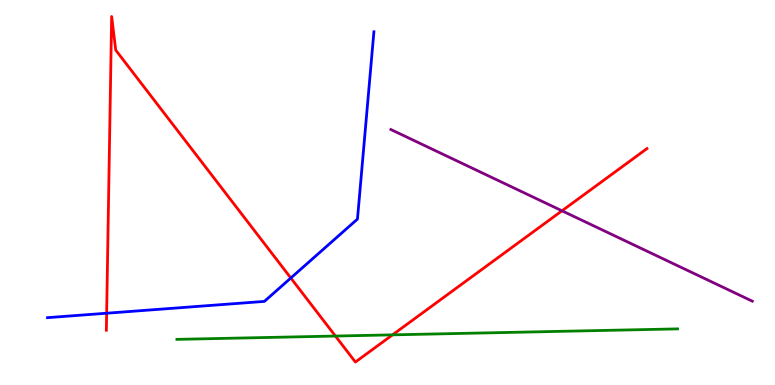[{'lines': ['blue', 'red'], 'intersections': [{'x': 1.38, 'y': 1.86}, {'x': 3.75, 'y': 2.78}]}, {'lines': ['green', 'red'], 'intersections': [{'x': 4.33, 'y': 1.27}, {'x': 5.06, 'y': 1.3}]}, {'lines': ['purple', 'red'], 'intersections': [{'x': 7.25, 'y': 4.52}]}, {'lines': ['blue', 'green'], 'intersections': []}, {'lines': ['blue', 'purple'], 'intersections': []}, {'lines': ['green', 'purple'], 'intersections': []}]